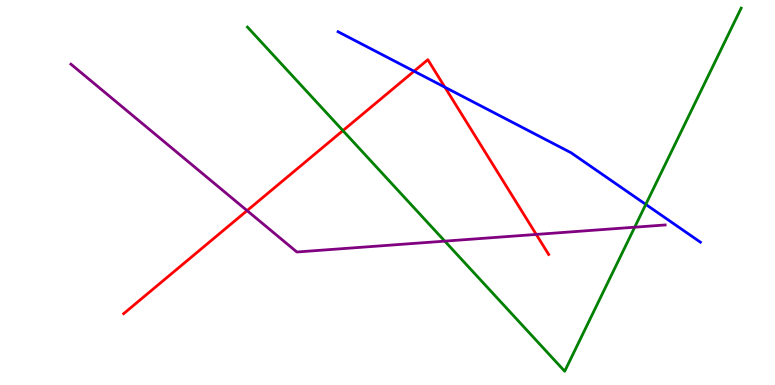[{'lines': ['blue', 'red'], 'intersections': [{'x': 5.34, 'y': 8.15}, {'x': 5.74, 'y': 7.73}]}, {'lines': ['green', 'red'], 'intersections': [{'x': 4.42, 'y': 6.61}]}, {'lines': ['purple', 'red'], 'intersections': [{'x': 3.19, 'y': 4.53}, {'x': 6.92, 'y': 3.91}]}, {'lines': ['blue', 'green'], 'intersections': [{'x': 8.33, 'y': 4.69}]}, {'lines': ['blue', 'purple'], 'intersections': []}, {'lines': ['green', 'purple'], 'intersections': [{'x': 5.74, 'y': 3.74}, {'x': 8.19, 'y': 4.1}]}]